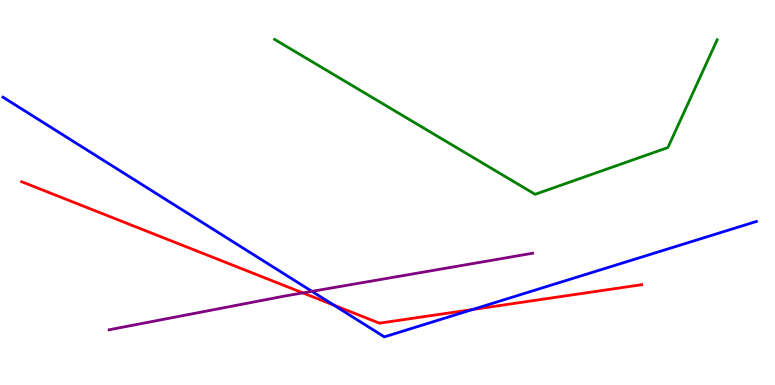[{'lines': ['blue', 'red'], 'intersections': [{'x': 4.31, 'y': 2.07}, {'x': 6.1, 'y': 1.96}]}, {'lines': ['green', 'red'], 'intersections': []}, {'lines': ['purple', 'red'], 'intersections': [{'x': 3.91, 'y': 2.39}]}, {'lines': ['blue', 'green'], 'intersections': []}, {'lines': ['blue', 'purple'], 'intersections': [{'x': 4.02, 'y': 2.43}]}, {'lines': ['green', 'purple'], 'intersections': []}]